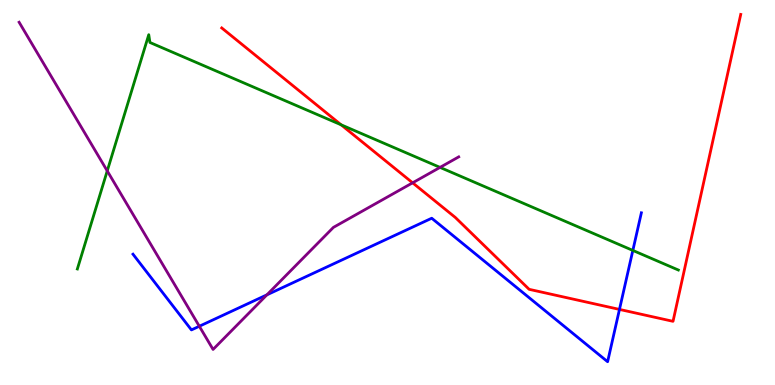[{'lines': ['blue', 'red'], 'intersections': [{'x': 7.99, 'y': 1.96}]}, {'lines': ['green', 'red'], 'intersections': [{'x': 4.4, 'y': 6.76}]}, {'lines': ['purple', 'red'], 'intersections': [{'x': 5.32, 'y': 5.25}]}, {'lines': ['blue', 'green'], 'intersections': [{'x': 8.17, 'y': 3.5}]}, {'lines': ['blue', 'purple'], 'intersections': [{'x': 2.57, 'y': 1.53}, {'x': 3.44, 'y': 2.34}]}, {'lines': ['green', 'purple'], 'intersections': [{'x': 1.38, 'y': 5.56}, {'x': 5.68, 'y': 5.65}]}]